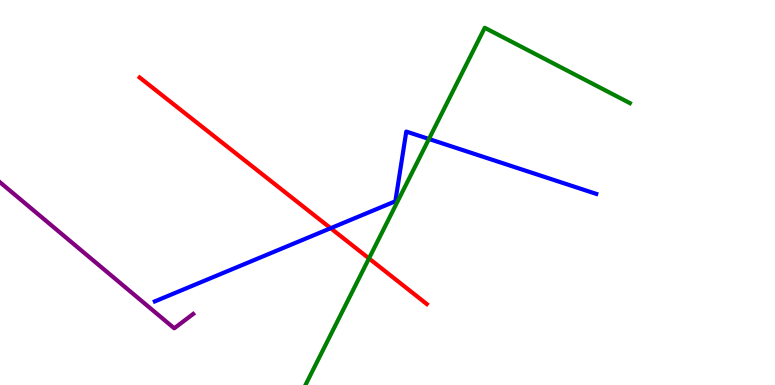[{'lines': ['blue', 'red'], 'intersections': [{'x': 4.27, 'y': 4.07}]}, {'lines': ['green', 'red'], 'intersections': [{'x': 4.76, 'y': 3.29}]}, {'lines': ['purple', 'red'], 'intersections': []}, {'lines': ['blue', 'green'], 'intersections': [{'x': 5.53, 'y': 6.39}]}, {'lines': ['blue', 'purple'], 'intersections': []}, {'lines': ['green', 'purple'], 'intersections': []}]